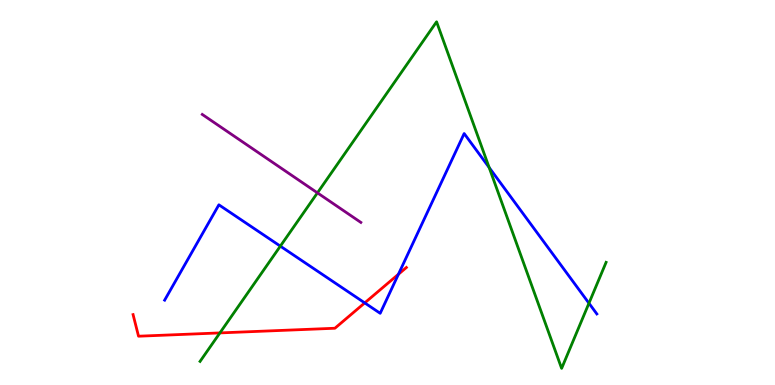[{'lines': ['blue', 'red'], 'intersections': [{'x': 4.71, 'y': 2.13}, {'x': 5.14, 'y': 2.88}]}, {'lines': ['green', 'red'], 'intersections': [{'x': 2.84, 'y': 1.35}]}, {'lines': ['purple', 'red'], 'intersections': []}, {'lines': ['blue', 'green'], 'intersections': [{'x': 3.62, 'y': 3.61}, {'x': 6.31, 'y': 5.65}, {'x': 7.6, 'y': 2.12}]}, {'lines': ['blue', 'purple'], 'intersections': []}, {'lines': ['green', 'purple'], 'intersections': [{'x': 4.1, 'y': 4.99}]}]